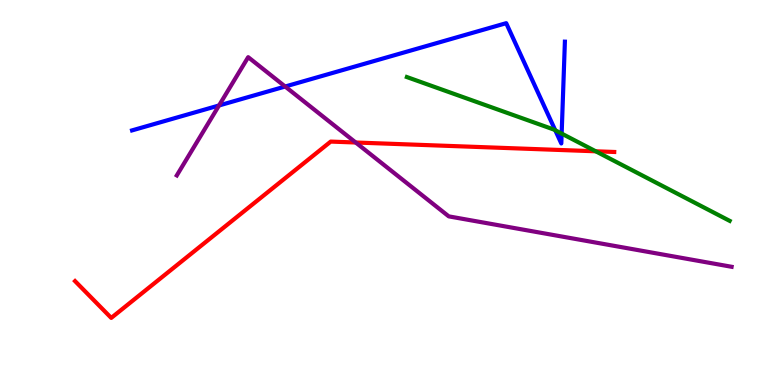[{'lines': ['blue', 'red'], 'intersections': []}, {'lines': ['green', 'red'], 'intersections': [{'x': 7.69, 'y': 6.07}]}, {'lines': ['purple', 'red'], 'intersections': [{'x': 4.59, 'y': 6.3}]}, {'lines': ['blue', 'green'], 'intersections': [{'x': 7.16, 'y': 6.62}, {'x': 7.25, 'y': 6.53}]}, {'lines': ['blue', 'purple'], 'intersections': [{'x': 2.83, 'y': 7.26}, {'x': 3.68, 'y': 7.75}]}, {'lines': ['green', 'purple'], 'intersections': []}]